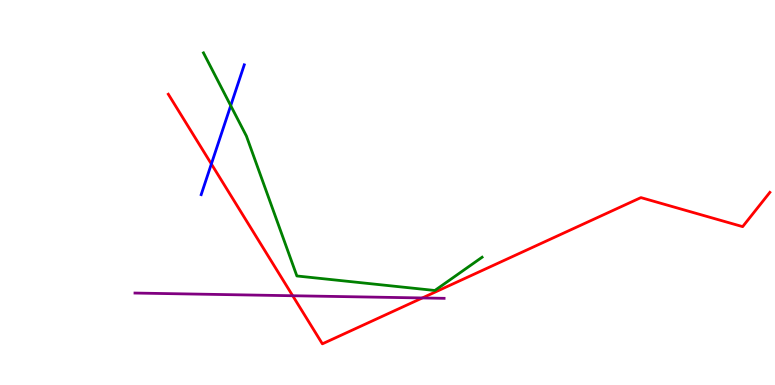[{'lines': ['blue', 'red'], 'intersections': [{'x': 2.73, 'y': 5.74}]}, {'lines': ['green', 'red'], 'intersections': []}, {'lines': ['purple', 'red'], 'intersections': [{'x': 3.78, 'y': 2.32}, {'x': 5.45, 'y': 2.26}]}, {'lines': ['blue', 'green'], 'intersections': [{'x': 2.98, 'y': 7.26}]}, {'lines': ['blue', 'purple'], 'intersections': []}, {'lines': ['green', 'purple'], 'intersections': []}]